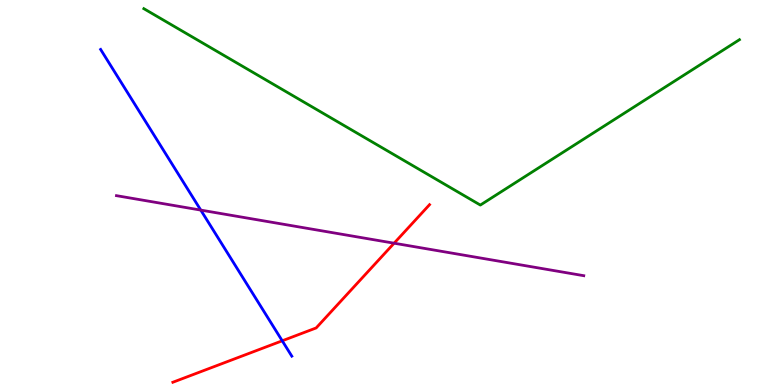[{'lines': ['blue', 'red'], 'intersections': [{'x': 3.64, 'y': 1.15}]}, {'lines': ['green', 'red'], 'intersections': []}, {'lines': ['purple', 'red'], 'intersections': [{'x': 5.09, 'y': 3.68}]}, {'lines': ['blue', 'green'], 'intersections': []}, {'lines': ['blue', 'purple'], 'intersections': [{'x': 2.59, 'y': 4.54}]}, {'lines': ['green', 'purple'], 'intersections': []}]